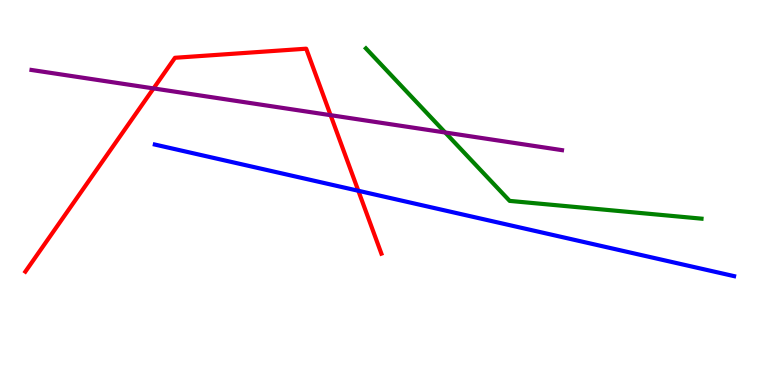[{'lines': ['blue', 'red'], 'intersections': [{'x': 4.62, 'y': 5.04}]}, {'lines': ['green', 'red'], 'intersections': []}, {'lines': ['purple', 'red'], 'intersections': [{'x': 1.98, 'y': 7.7}, {'x': 4.27, 'y': 7.01}]}, {'lines': ['blue', 'green'], 'intersections': []}, {'lines': ['blue', 'purple'], 'intersections': []}, {'lines': ['green', 'purple'], 'intersections': [{'x': 5.74, 'y': 6.56}]}]